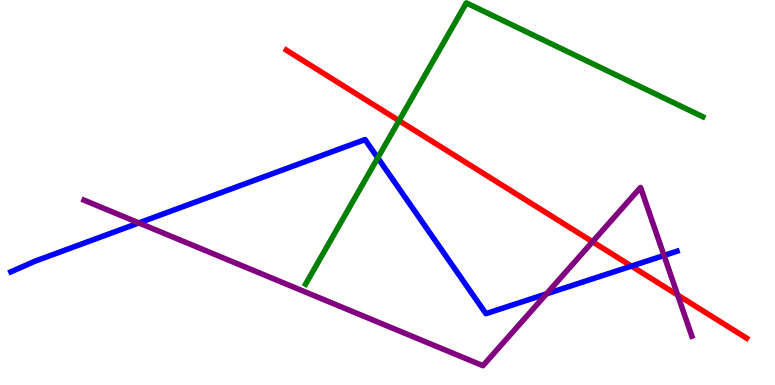[{'lines': ['blue', 'red'], 'intersections': [{'x': 8.15, 'y': 3.09}]}, {'lines': ['green', 'red'], 'intersections': [{'x': 5.15, 'y': 6.87}]}, {'lines': ['purple', 'red'], 'intersections': [{'x': 7.65, 'y': 3.72}, {'x': 8.74, 'y': 2.34}]}, {'lines': ['blue', 'green'], 'intersections': [{'x': 4.87, 'y': 5.9}]}, {'lines': ['blue', 'purple'], 'intersections': [{'x': 1.79, 'y': 4.21}, {'x': 7.05, 'y': 2.37}, {'x': 8.57, 'y': 3.36}]}, {'lines': ['green', 'purple'], 'intersections': []}]